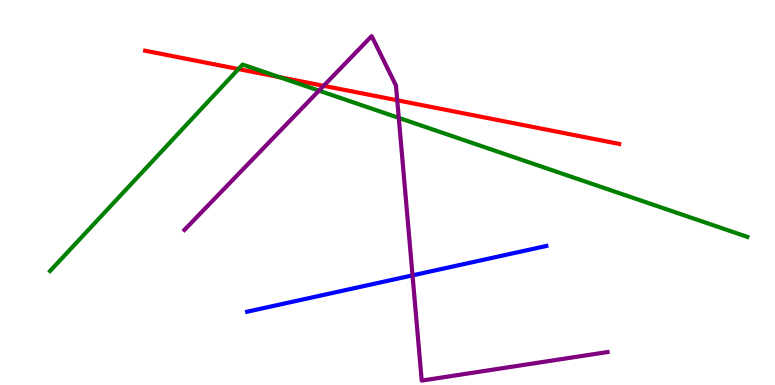[{'lines': ['blue', 'red'], 'intersections': []}, {'lines': ['green', 'red'], 'intersections': [{'x': 3.08, 'y': 8.21}, {'x': 3.6, 'y': 8.0}]}, {'lines': ['purple', 'red'], 'intersections': [{'x': 4.18, 'y': 7.77}, {'x': 5.13, 'y': 7.4}]}, {'lines': ['blue', 'green'], 'intersections': []}, {'lines': ['blue', 'purple'], 'intersections': [{'x': 5.32, 'y': 2.85}]}, {'lines': ['green', 'purple'], 'intersections': [{'x': 4.12, 'y': 7.65}, {'x': 5.15, 'y': 6.94}]}]